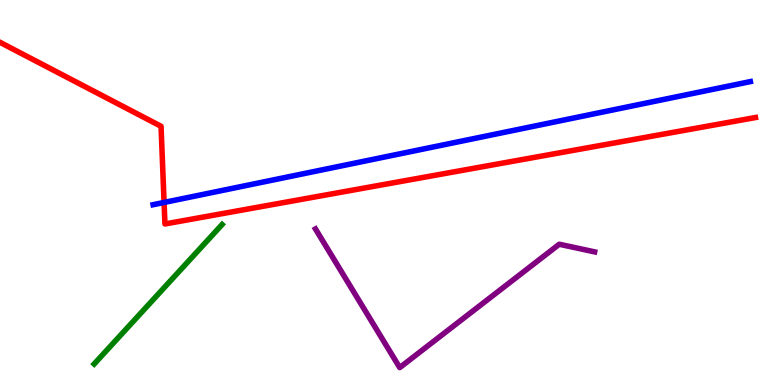[{'lines': ['blue', 'red'], 'intersections': [{'x': 2.12, 'y': 4.74}]}, {'lines': ['green', 'red'], 'intersections': []}, {'lines': ['purple', 'red'], 'intersections': []}, {'lines': ['blue', 'green'], 'intersections': []}, {'lines': ['blue', 'purple'], 'intersections': []}, {'lines': ['green', 'purple'], 'intersections': []}]